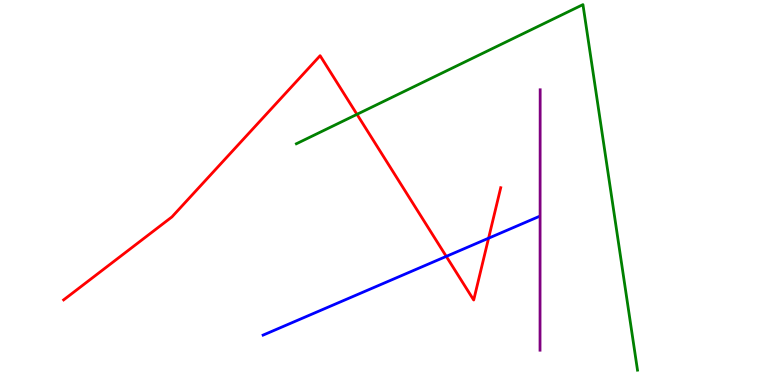[{'lines': ['blue', 'red'], 'intersections': [{'x': 5.76, 'y': 3.34}, {'x': 6.3, 'y': 3.81}]}, {'lines': ['green', 'red'], 'intersections': [{'x': 4.61, 'y': 7.03}]}, {'lines': ['purple', 'red'], 'intersections': []}, {'lines': ['blue', 'green'], 'intersections': []}, {'lines': ['blue', 'purple'], 'intersections': []}, {'lines': ['green', 'purple'], 'intersections': []}]